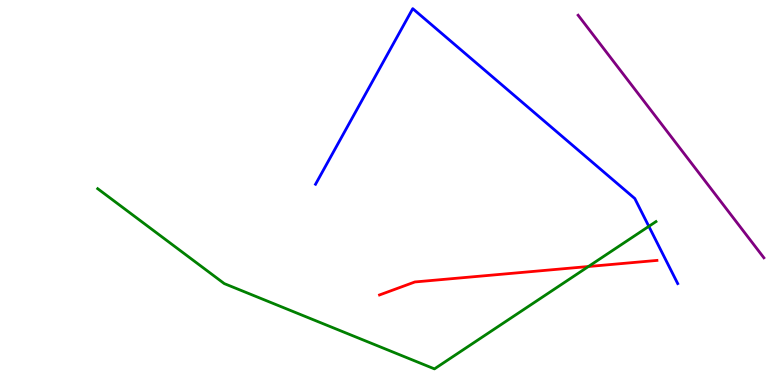[{'lines': ['blue', 'red'], 'intersections': []}, {'lines': ['green', 'red'], 'intersections': [{'x': 7.59, 'y': 3.08}]}, {'lines': ['purple', 'red'], 'intersections': []}, {'lines': ['blue', 'green'], 'intersections': [{'x': 8.37, 'y': 4.12}]}, {'lines': ['blue', 'purple'], 'intersections': []}, {'lines': ['green', 'purple'], 'intersections': []}]